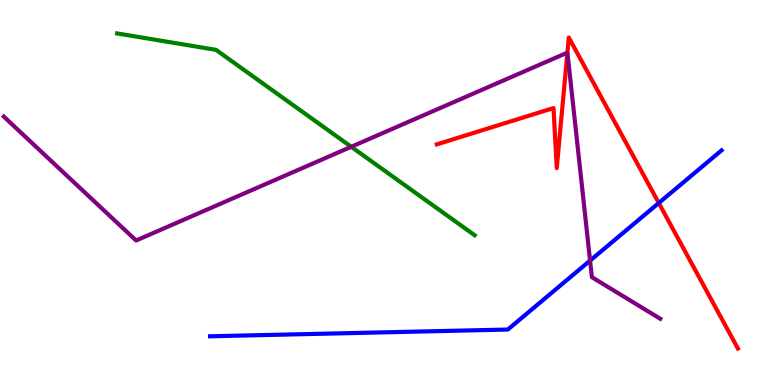[{'lines': ['blue', 'red'], 'intersections': [{'x': 8.5, 'y': 4.73}]}, {'lines': ['green', 'red'], 'intersections': []}, {'lines': ['purple', 'red'], 'intersections': [{'x': 7.32, 'y': 8.63}]}, {'lines': ['blue', 'green'], 'intersections': []}, {'lines': ['blue', 'purple'], 'intersections': [{'x': 7.61, 'y': 3.23}]}, {'lines': ['green', 'purple'], 'intersections': [{'x': 4.53, 'y': 6.19}]}]